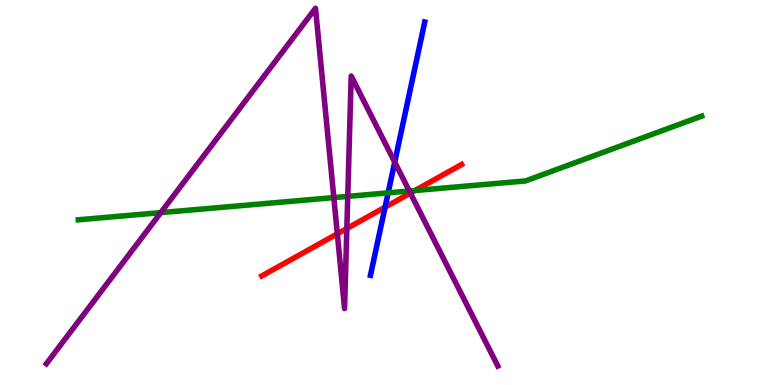[{'lines': ['blue', 'red'], 'intersections': [{'x': 4.97, 'y': 4.62}]}, {'lines': ['green', 'red'], 'intersections': [{'x': 5.35, 'y': 5.05}]}, {'lines': ['purple', 'red'], 'intersections': [{'x': 4.35, 'y': 3.93}, {'x': 4.48, 'y': 4.06}, {'x': 5.3, 'y': 4.98}]}, {'lines': ['blue', 'green'], 'intersections': [{'x': 5.01, 'y': 4.99}]}, {'lines': ['blue', 'purple'], 'intersections': [{'x': 5.09, 'y': 5.79}]}, {'lines': ['green', 'purple'], 'intersections': [{'x': 2.07, 'y': 4.48}, {'x': 4.31, 'y': 4.87}, {'x': 4.49, 'y': 4.9}, {'x': 5.28, 'y': 5.04}]}]